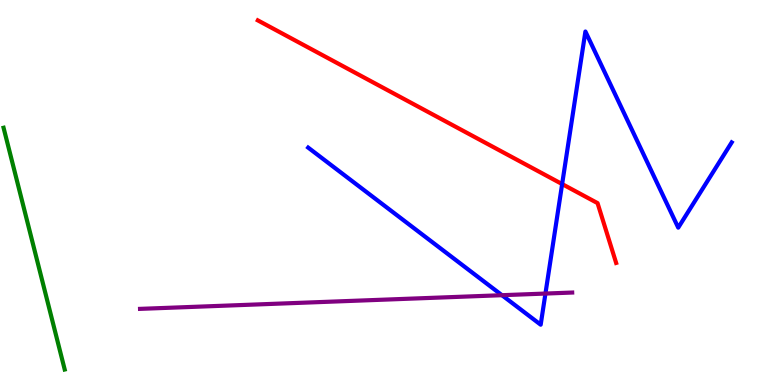[{'lines': ['blue', 'red'], 'intersections': [{'x': 7.25, 'y': 5.22}]}, {'lines': ['green', 'red'], 'intersections': []}, {'lines': ['purple', 'red'], 'intersections': []}, {'lines': ['blue', 'green'], 'intersections': []}, {'lines': ['blue', 'purple'], 'intersections': [{'x': 6.48, 'y': 2.33}, {'x': 7.04, 'y': 2.38}]}, {'lines': ['green', 'purple'], 'intersections': []}]